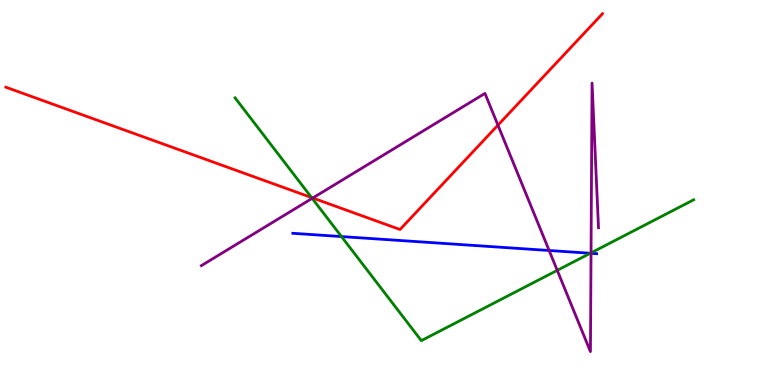[{'lines': ['blue', 'red'], 'intersections': []}, {'lines': ['green', 'red'], 'intersections': [{'x': 4.02, 'y': 4.87}]}, {'lines': ['purple', 'red'], 'intersections': [{'x': 4.04, 'y': 4.86}, {'x': 6.42, 'y': 6.75}]}, {'lines': ['blue', 'green'], 'intersections': [{'x': 4.41, 'y': 3.86}, {'x': 7.62, 'y': 3.42}]}, {'lines': ['blue', 'purple'], 'intersections': [{'x': 7.09, 'y': 3.49}, {'x': 7.63, 'y': 3.42}]}, {'lines': ['green', 'purple'], 'intersections': [{'x': 4.03, 'y': 4.85}, {'x': 7.19, 'y': 2.98}, {'x': 7.63, 'y': 3.43}]}]